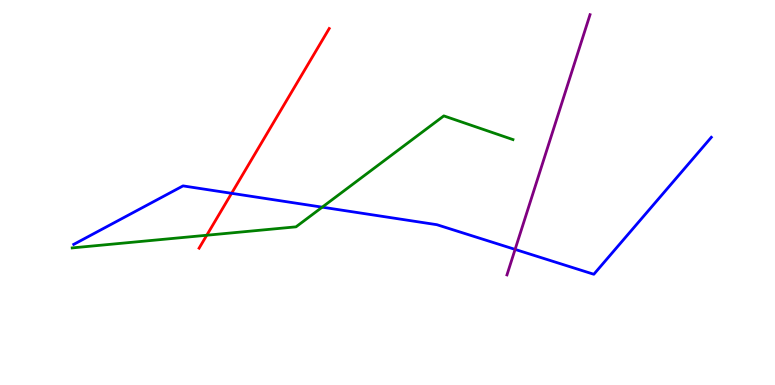[{'lines': ['blue', 'red'], 'intersections': [{'x': 2.99, 'y': 4.98}]}, {'lines': ['green', 'red'], 'intersections': [{'x': 2.67, 'y': 3.89}]}, {'lines': ['purple', 'red'], 'intersections': []}, {'lines': ['blue', 'green'], 'intersections': [{'x': 4.16, 'y': 4.62}]}, {'lines': ['blue', 'purple'], 'intersections': [{'x': 6.65, 'y': 3.52}]}, {'lines': ['green', 'purple'], 'intersections': []}]